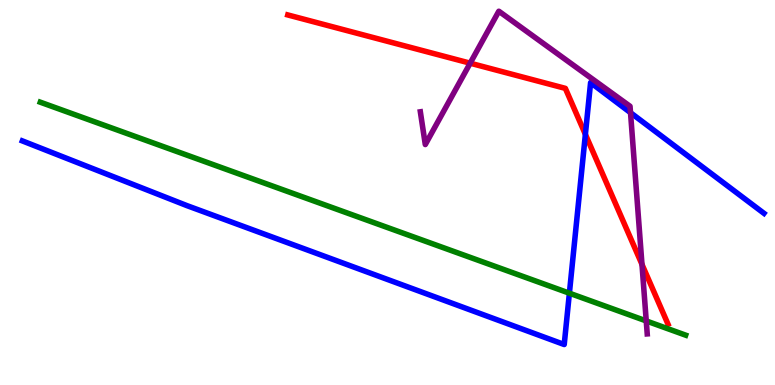[{'lines': ['blue', 'red'], 'intersections': [{'x': 7.55, 'y': 6.51}]}, {'lines': ['green', 'red'], 'intersections': []}, {'lines': ['purple', 'red'], 'intersections': [{'x': 6.07, 'y': 8.36}, {'x': 8.28, 'y': 3.13}]}, {'lines': ['blue', 'green'], 'intersections': [{'x': 7.35, 'y': 2.38}]}, {'lines': ['blue', 'purple'], 'intersections': [{'x': 8.14, 'y': 7.07}]}, {'lines': ['green', 'purple'], 'intersections': [{'x': 8.34, 'y': 1.66}]}]